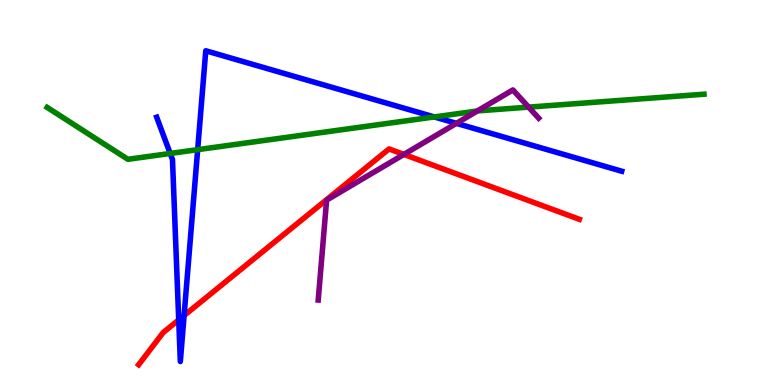[{'lines': ['blue', 'red'], 'intersections': [{'x': 2.31, 'y': 1.69}, {'x': 2.38, 'y': 1.8}]}, {'lines': ['green', 'red'], 'intersections': []}, {'lines': ['purple', 'red'], 'intersections': [{'x': 5.21, 'y': 5.99}]}, {'lines': ['blue', 'green'], 'intersections': [{'x': 2.2, 'y': 6.01}, {'x': 2.55, 'y': 6.11}, {'x': 5.6, 'y': 6.96}]}, {'lines': ['blue', 'purple'], 'intersections': [{'x': 5.89, 'y': 6.8}]}, {'lines': ['green', 'purple'], 'intersections': [{'x': 6.16, 'y': 7.12}, {'x': 6.82, 'y': 7.22}]}]